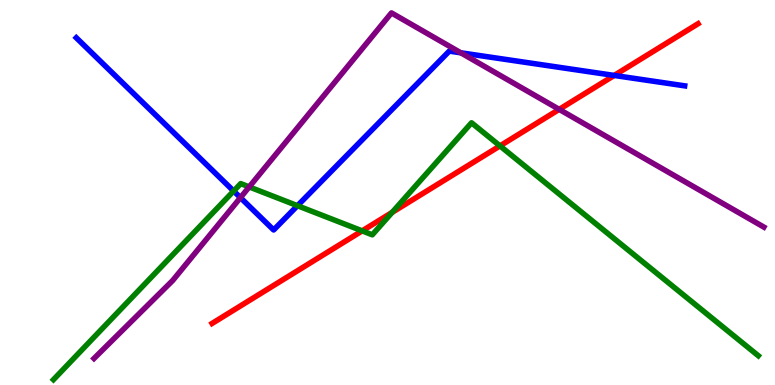[{'lines': ['blue', 'red'], 'intersections': [{'x': 7.93, 'y': 8.04}]}, {'lines': ['green', 'red'], 'intersections': [{'x': 4.67, 'y': 4.0}, {'x': 5.06, 'y': 4.48}, {'x': 6.45, 'y': 6.21}]}, {'lines': ['purple', 'red'], 'intersections': [{'x': 7.22, 'y': 7.16}]}, {'lines': ['blue', 'green'], 'intersections': [{'x': 3.01, 'y': 5.04}, {'x': 3.84, 'y': 4.66}]}, {'lines': ['blue', 'purple'], 'intersections': [{'x': 3.1, 'y': 4.87}, {'x': 5.95, 'y': 8.63}]}, {'lines': ['green', 'purple'], 'intersections': [{'x': 3.22, 'y': 5.15}]}]